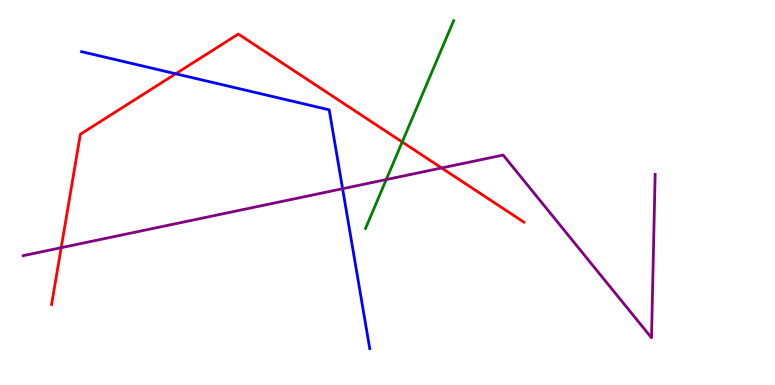[{'lines': ['blue', 'red'], 'intersections': [{'x': 2.27, 'y': 8.08}]}, {'lines': ['green', 'red'], 'intersections': [{'x': 5.19, 'y': 6.31}]}, {'lines': ['purple', 'red'], 'intersections': [{'x': 0.79, 'y': 3.57}, {'x': 5.7, 'y': 5.64}]}, {'lines': ['blue', 'green'], 'intersections': []}, {'lines': ['blue', 'purple'], 'intersections': [{'x': 4.42, 'y': 5.1}]}, {'lines': ['green', 'purple'], 'intersections': [{'x': 4.98, 'y': 5.34}]}]